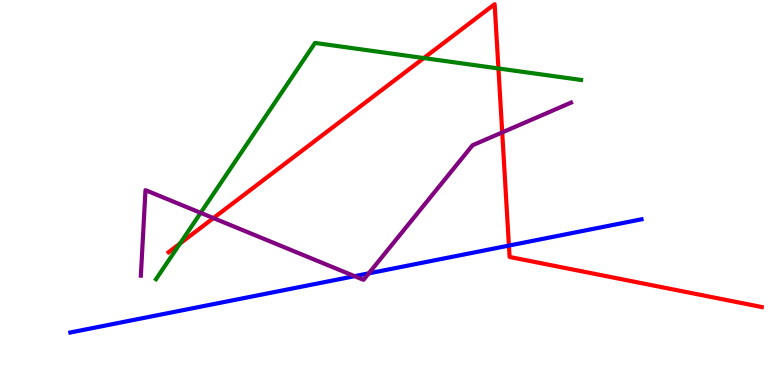[{'lines': ['blue', 'red'], 'intersections': [{'x': 6.57, 'y': 3.62}]}, {'lines': ['green', 'red'], 'intersections': [{'x': 2.32, 'y': 3.68}, {'x': 5.47, 'y': 8.49}, {'x': 6.43, 'y': 8.22}]}, {'lines': ['purple', 'red'], 'intersections': [{'x': 2.75, 'y': 4.34}, {'x': 6.48, 'y': 6.56}]}, {'lines': ['blue', 'green'], 'intersections': []}, {'lines': ['blue', 'purple'], 'intersections': [{'x': 4.58, 'y': 2.83}, {'x': 4.76, 'y': 2.9}]}, {'lines': ['green', 'purple'], 'intersections': [{'x': 2.59, 'y': 4.47}]}]